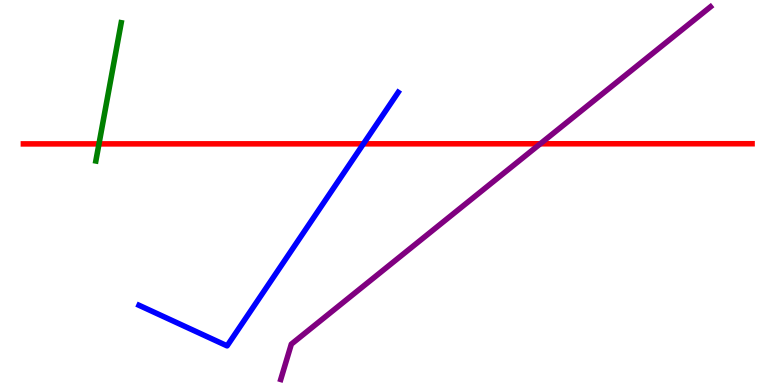[{'lines': ['blue', 'red'], 'intersections': [{'x': 4.69, 'y': 6.26}]}, {'lines': ['green', 'red'], 'intersections': [{'x': 1.28, 'y': 6.26}]}, {'lines': ['purple', 'red'], 'intersections': [{'x': 6.97, 'y': 6.27}]}, {'lines': ['blue', 'green'], 'intersections': []}, {'lines': ['blue', 'purple'], 'intersections': []}, {'lines': ['green', 'purple'], 'intersections': []}]